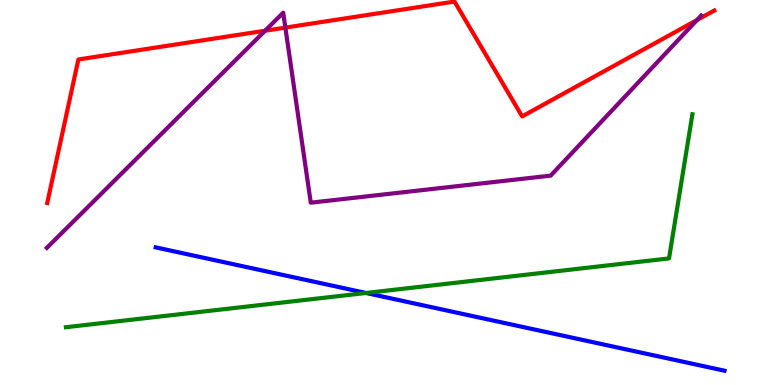[{'lines': ['blue', 'red'], 'intersections': []}, {'lines': ['green', 'red'], 'intersections': []}, {'lines': ['purple', 'red'], 'intersections': [{'x': 3.42, 'y': 9.2}, {'x': 3.68, 'y': 9.28}, {'x': 8.99, 'y': 9.48}]}, {'lines': ['blue', 'green'], 'intersections': [{'x': 4.72, 'y': 2.39}]}, {'lines': ['blue', 'purple'], 'intersections': []}, {'lines': ['green', 'purple'], 'intersections': []}]